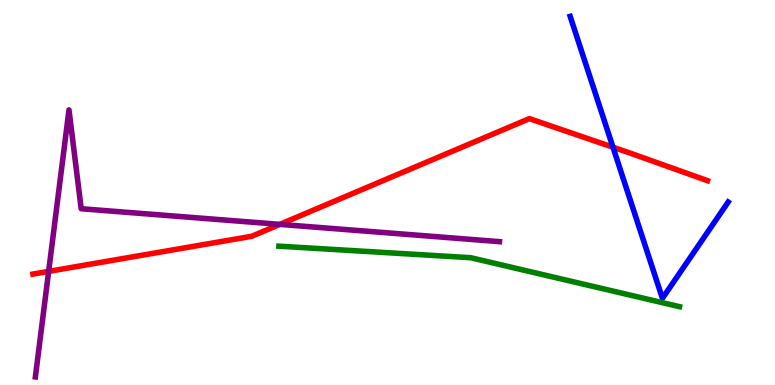[{'lines': ['blue', 'red'], 'intersections': [{'x': 7.91, 'y': 6.18}]}, {'lines': ['green', 'red'], 'intersections': []}, {'lines': ['purple', 'red'], 'intersections': [{'x': 0.628, 'y': 2.95}, {'x': 3.61, 'y': 4.17}]}, {'lines': ['blue', 'green'], 'intersections': []}, {'lines': ['blue', 'purple'], 'intersections': []}, {'lines': ['green', 'purple'], 'intersections': []}]